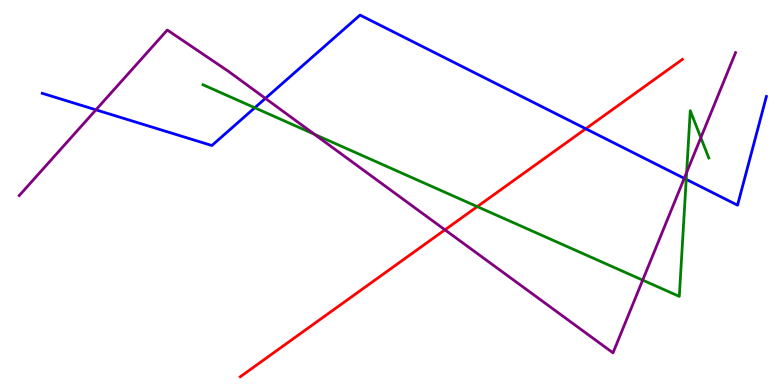[{'lines': ['blue', 'red'], 'intersections': [{'x': 7.56, 'y': 6.66}]}, {'lines': ['green', 'red'], 'intersections': [{'x': 6.16, 'y': 4.63}]}, {'lines': ['purple', 'red'], 'intersections': [{'x': 5.74, 'y': 4.03}]}, {'lines': ['blue', 'green'], 'intersections': [{'x': 3.29, 'y': 7.2}, {'x': 8.85, 'y': 5.34}]}, {'lines': ['blue', 'purple'], 'intersections': [{'x': 1.24, 'y': 7.15}, {'x': 3.42, 'y': 7.44}, {'x': 8.83, 'y': 5.37}]}, {'lines': ['green', 'purple'], 'intersections': [{'x': 4.06, 'y': 6.51}, {'x': 8.29, 'y': 2.72}, {'x': 8.86, 'y': 5.52}, {'x': 9.04, 'y': 6.42}]}]